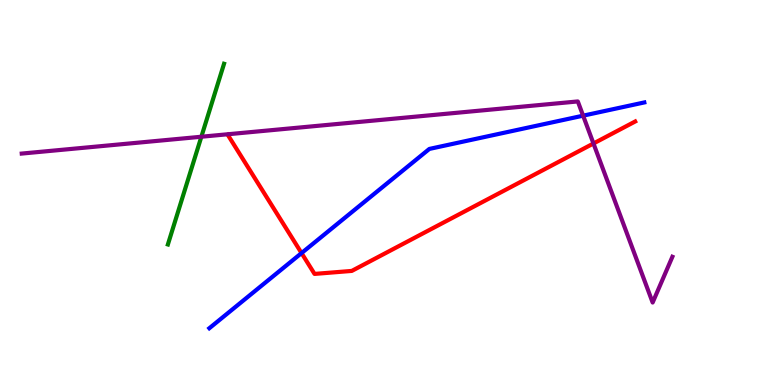[{'lines': ['blue', 'red'], 'intersections': [{'x': 3.89, 'y': 3.43}]}, {'lines': ['green', 'red'], 'intersections': []}, {'lines': ['purple', 'red'], 'intersections': [{'x': 7.66, 'y': 6.27}]}, {'lines': ['blue', 'green'], 'intersections': []}, {'lines': ['blue', 'purple'], 'intersections': [{'x': 7.52, 'y': 7.0}]}, {'lines': ['green', 'purple'], 'intersections': [{'x': 2.6, 'y': 6.45}]}]